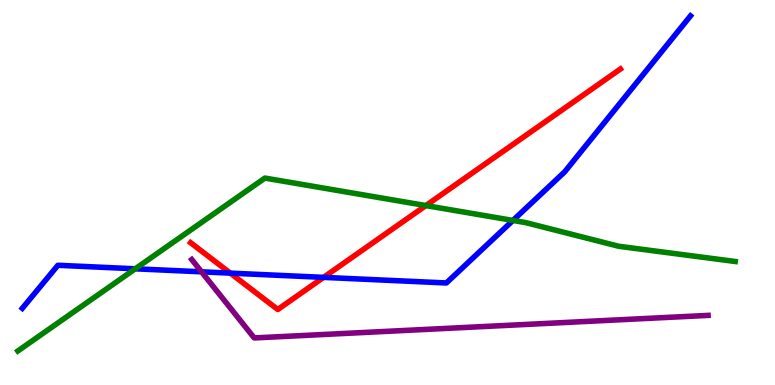[{'lines': ['blue', 'red'], 'intersections': [{'x': 2.97, 'y': 2.91}, {'x': 4.17, 'y': 2.8}]}, {'lines': ['green', 'red'], 'intersections': [{'x': 5.49, 'y': 4.66}]}, {'lines': ['purple', 'red'], 'intersections': []}, {'lines': ['blue', 'green'], 'intersections': [{'x': 1.75, 'y': 3.02}, {'x': 6.62, 'y': 4.27}]}, {'lines': ['blue', 'purple'], 'intersections': [{'x': 2.6, 'y': 2.94}]}, {'lines': ['green', 'purple'], 'intersections': []}]